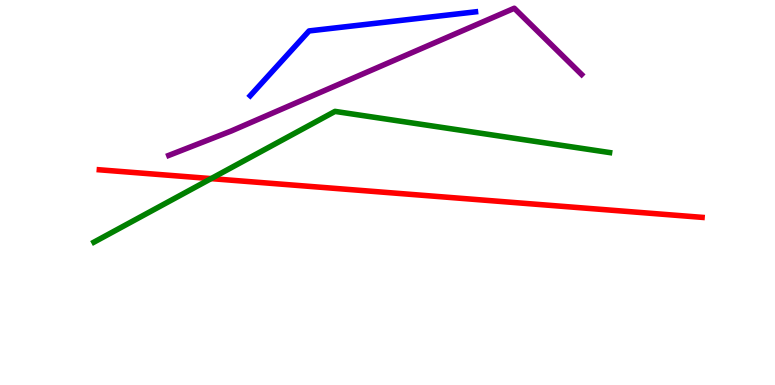[{'lines': ['blue', 'red'], 'intersections': []}, {'lines': ['green', 'red'], 'intersections': [{'x': 2.72, 'y': 5.36}]}, {'lines': ['purple', 'red'], 'intersections': []}, {'lines': ['blue', 'green'], 'intersections': []}, {'lines': ['blue', 'purple'], 'intersections': []}, {'lines': ['green', 'purple'], 'intersections': []}]